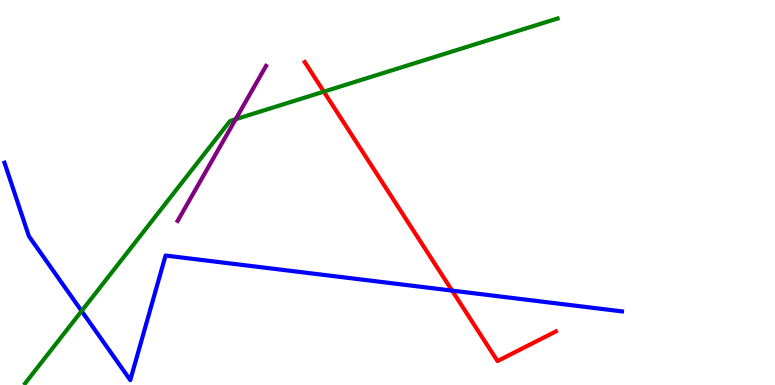[{'lines': ['blue', 'red'], 'intersections': [{'x': 5.83, 'y': 2.45}]}, {'lines': ['green', 'red'], 'intersections': [{'x': 4.18, 'y': 7.62}]}, {'lines': ['purple', 'red'], 'intersections': []}, {'lines': ['blue', 'green'], 'intersections': [{'x': 1.05, 'y': 1.92}]}, {'lines': ['blue', 'purple'], 'intersections': []}, {'lines': ['green', 'purple'], 'intersections': [{'x': 3.04, 'y': 6.9}]}]